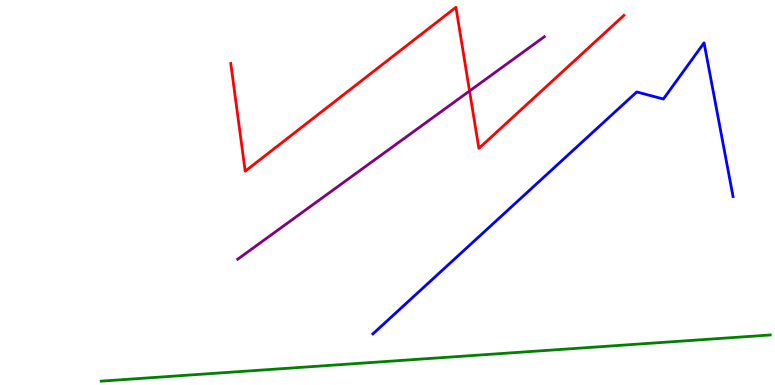[{'lines': ['blue', 'red'], 'intersections': []}, {'lines': ['green', 'red'], 'intersections': []}, {'lines': ['purple', 'red'], 'intersections': [{'x': 6.06, 'y': 7.64}]}, {'lines': ['blue', 'green'], 'intersections': []}, {'lines': ['blue', 'purple'], 'intersections': []}, {'lines': ['green', 'purple'], 'intersections': []}]